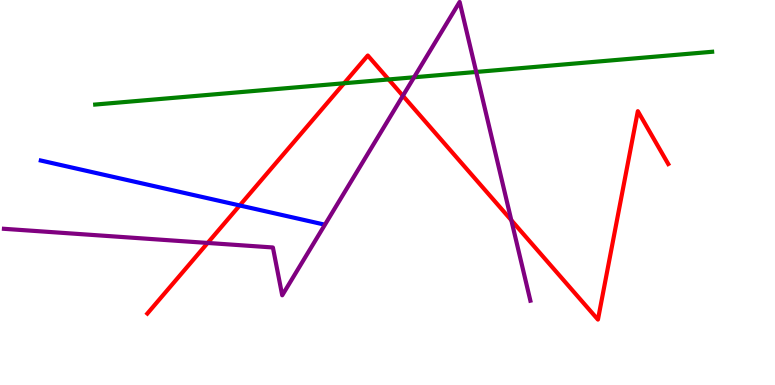[{'lines': ['blue', 'red'], 'intersections': [{'x': 3.09, 'y': 4.66}]}, {'lines': ['green', 'red'], 'intersections': [{'x': 4.44, 'y': 7.84}, {'x': 5.01, 'y': 7.94}]}, {'lines': ['purple', 'red'], 'intersections': [{'x': 2.68, 'y': 3.69}, {'x': 5.2, 'y': 7.51}, {'x': 6.6, 'y': 4.28}]}, {'lines': ['blue', 'green'], 'intersections': []}, {'lines': ['blue', 'purple'], 'intersections': []}, {'lines': ['green', 'purple'], 'intersections': [{'x': 5.34, 'y': 7.99}, {'x': 6.14, 'y': 8.13}]}]